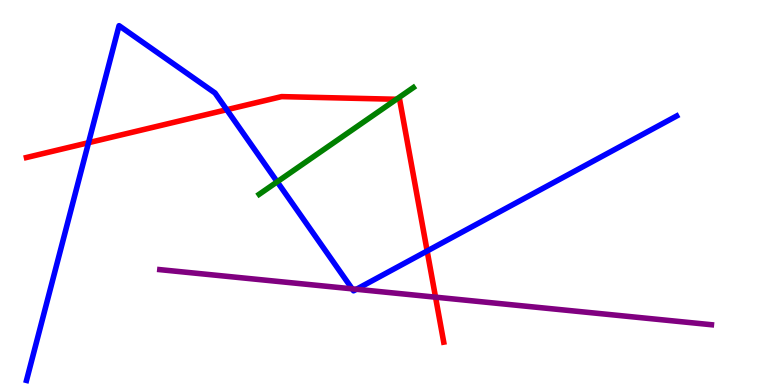[{'lines': ['blue', 'red'], 'intersections': [{'x': 1.14, 'y': 6.29}, {'x': 2.93, 'y': 7.15}, {'x': 5.51, 'y': 3.48}]}, {'lines': ['green', 'red'], 'intersections': [{'x': 5.12, 'y': 7.42}]}, {'lines': ['purple', 'red'], 'intersections': [{'x': 5.62, 'y': 2.28}]}, {'lines': ['blue', 'green'], 'intersections': [{'x': 3.58, 'y': 5.28}]}, {'lines': ['blue', 'purple'], 'intersections': [{'x': 4.54, 'y': 2.5}, {'x': 4.6, 'y': 2.49}]}, {'lines': ['green', 'purple'], 'intersections': []}]